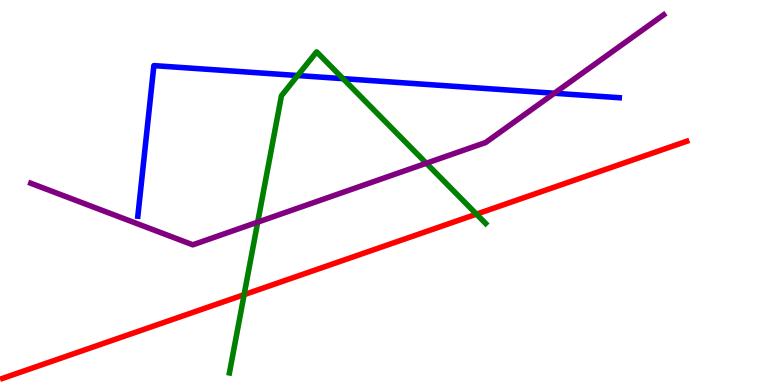[{'lines': ['blue', 'red'], 'intersections': []}, {'lines': ['green', 'red'], 'intersections': [{'x': 3.15, 'y': 2.35}, {'x': 6.15, 'y': 4.44}]}, {'lines': ['purple', 'red'], 'intersections': []}, {'lines': ['blue', 'green'], 'intersections': [{'x': 3.84, 'y': 8.04}, {'x': 4.43, 'y': 7.96}]}, {'lines': ['blue', 'purple'], 'intersections': [{'x': 7.15, 'y': 7.58}]}, {'lines': ['green', 'purple'], 'intersections': [{'x': 3.33, 'y': 4.23}, {'x': 5.5, 'y': 5.76}]}]